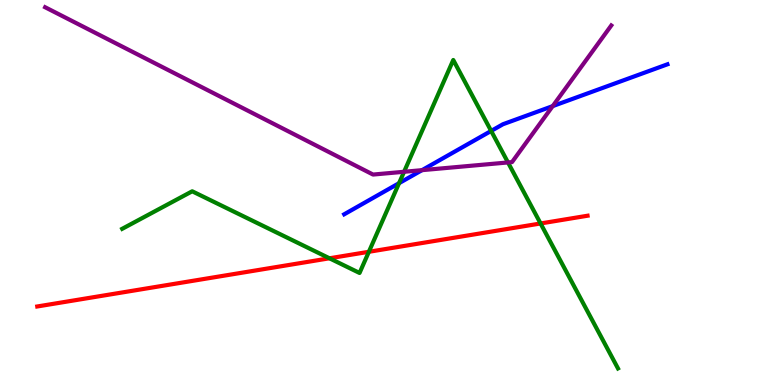[{'lines': ['blue', 'red'], 'intersections': []}, {'lines': ['green', 'red'], 'intersections': [{'x': 4.25, 'y': 3.29}, {'x': 4.76, 'y': 3.46}, {'x': 6.98, 'y': 4.2}]}, {'lines': ['purple', 'red'], 'intersections': []}, {'lines': ['blue', 'green'], 'intersections': [{'x': 5.15, 'y': 5.24}, {'x': 6.34, 'y': 6.6}]}, {'lines': ['blue', 'purple'], 'intersections': [{'x': 5.45, 'y': 5.58}, {'x': 7.13, 'y': 7.24}]}, {'lines': ['green', 'purple'], 'intersections': [{'x': 5.21, 'y': 5.54}, {'x': 6.55, 'y': 5.78}]}]